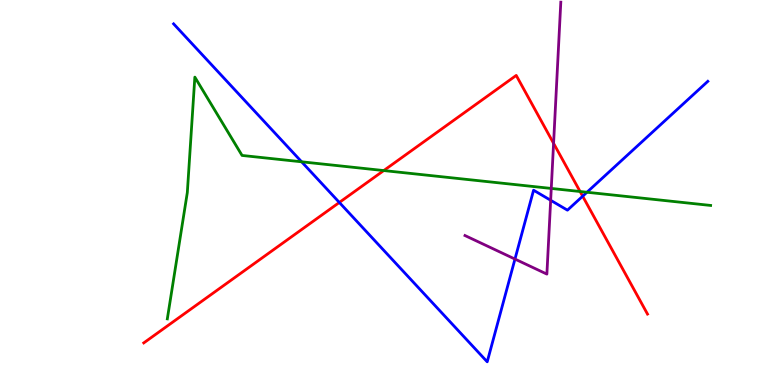[{'lines': ['blue', 'red'], 'intersections': [{'x': 4.38, 'y': 4.74}, {'x': 7.52, 'y': 4.9}]}, {'lines': ['green', 'red'], 'intersections': [{'x': 4.95, 'y': 5.57}, {'x': 7.49, 'y': 5.03}]}, {'lines': ['purple', 'red'], 'intersections': [{'x': 7.14, 'y': 6.28}]}, {'lines': ['blue', 'green'], 'intersections': [{'x': 3.89, 'y': 5.8}, {'x': 7.57, 'y': 5.01}]}, {'lines': ['blue', 'purple'], 'intersections': [{'x': 6.64, 'y': 3.27}, {'x': 7.11, 'y': 4.8}]}, {'lines': ['green', 'purple'], 'intersections': [{'x': 7.11, 'y': 5.11}]}]